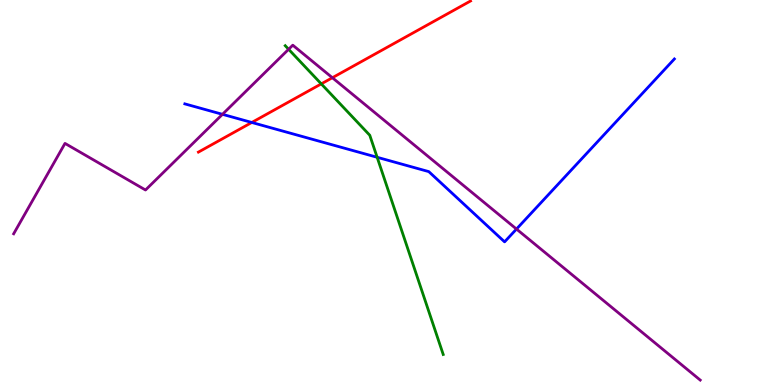[{'lines': ['blue', 'red'], 'intersections': [{'x': 3.25, 'y': 6.82}]}, {'lines': ['green', 'red'], 'intersections': [{'x': 4.15, 'y': 7.82}]}, {'lines': ['purple', 'red'], 'intersections': [{'x': 4.29, 'y': 7.98}]}, {'lines': ['blue', 'green'], 'intersections': [{'x': 4.87, 'y': 5.91}]}, {'lines': ['blue', 'purple'], 'intersections': [{'x': 2.87, 'y': 7.03}, {'x': 6.66, 'y': 4.05}]}, {'lines': ['green', 'purple'], 'intersections': [{'x': 3.72, 'y': 8.72}]}]